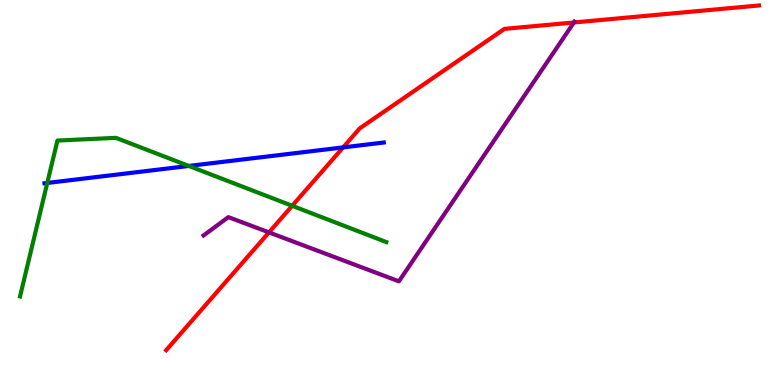[{'lines': ['blue', 'red'], 'intersections': [{'x': 4.43, 'y': 6.17}]}, {'lines': ['green', 'red'], 'intersections': [{'x': 3.77, 'y': 4.65}]}, {'lines': ['purple', 'red'], 'intersections': [{'x': 3.47, 'y': 3.96}, {'x': 7.41, 'y': 9.42}]}, {'lines': ['blue', 'green'], 'intersections': [{'x': 0.61, 'y': 5.25}, {'x': 2.44, 'y': 5.69}]}, {'lines': ['blue', 'purple'], 'intersections': []}, {'lines': ['green', 'purple'], 'intersections': []}]